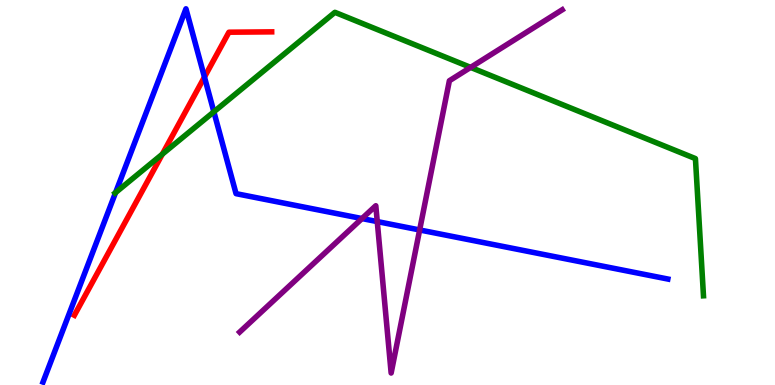[{'lines': ['blue', 'red'], 'intersections': [{'x': 2.64, 'y': 8.0}]}, {'lines': ['green', 'red'], 'intersections': [{'x': 2.09, 'y': 6.0}]}, {'lines': ['purple', 'red'], 'intersections': []}, {'lines': ['blue', 'green'], 'intersections': [{'x': 1.49, 'y': 5.0}, {'x': 2.76, 'y': 7.1}]}, {'lines': ['blue', 'purple'], 'intersections': [{'x': 4.67, 'y': 4.32}, {'x': 4.87, 'y': 4.24}, {'x': 5.41, 'y': 4.03}]}, {'lines': ['green', 'purple'], 'intersections': [{'x': 6.07, 'y': 8.25}]}]